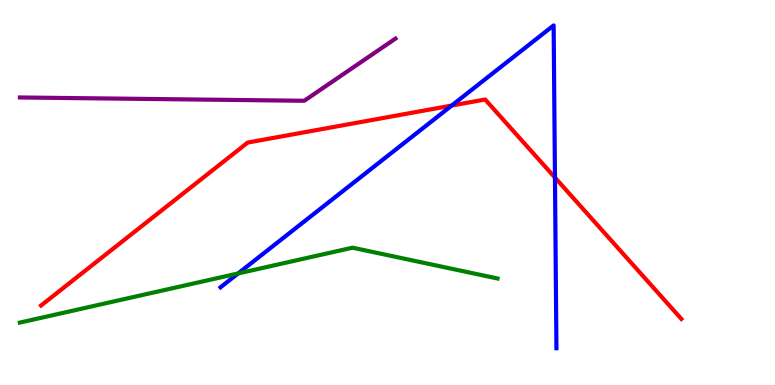[{'lines': ['blue', 'red'], 'intersections': [{'x': 5.83, 'y': 7.26}, {'x': 7.16, 'y': 5.39}]}, {'lines': ['green', 'red'], 'intersections': []}, {'lines': ['purple', 'red'], 'intersections': []}, {'lines': ['blue', 'green'], 'intersections': [{'x': 3.07, 'y': 2.9}]}, {'lines': ['blue', 'purple'], 'intersections': []}, {'lines': ['green', 'purple'], 'intersections': []}]